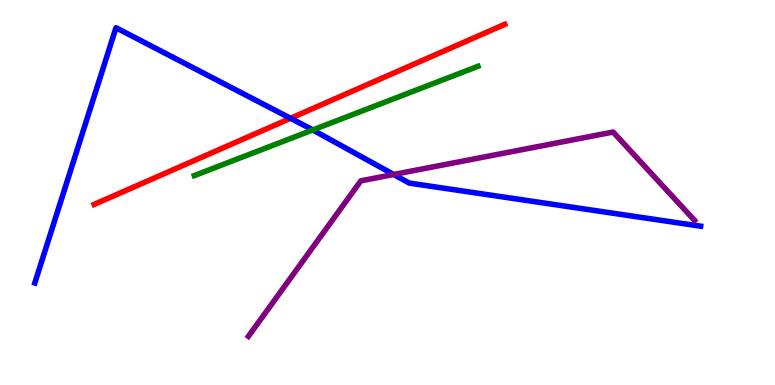[{'lines': ['blue', 'red'], 'intersections': [{'x': 3.75, 'y': 6.93}]}, {'lines': ['green', 'red'], 'intersections': []}, {'lines': ['purple', 'red'], 'intersections': []}, {'lines': ['blue', 'green'], 'intersections': [{'x': 4.04, 'y': 6.62}]}, {'lines': ['blue', 'purple'], 'intersections': [{'x': 5.08, 'y': 5.47}]}, {'lines': ['green', 'purple'], 'intersections': []}]